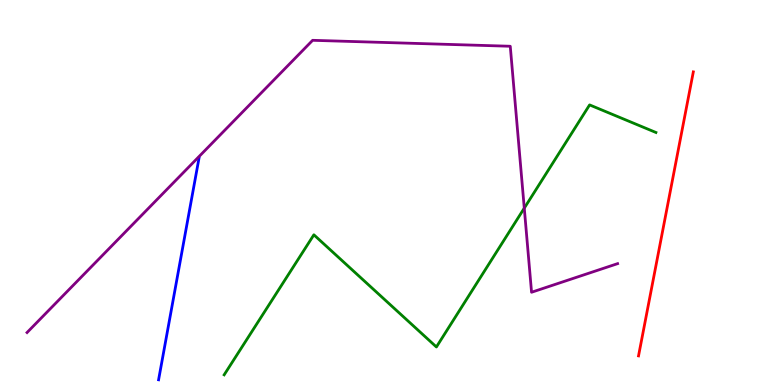[{'lines': ['blue', 'red'], 'intersections': []}, {'lines': ['green', 'red'], 'intersections': []}, {'lines': ['purple', 'red'], 'intersections': []}, {'lines': ['blue', 'green'], 'intersections': []}, {'lines': ['blue', 'purple'], 'intersections': []}, {'lines': ['green', 'purple'], 'intersections': [{'x': 6.76, 'y': 4.59}]}]